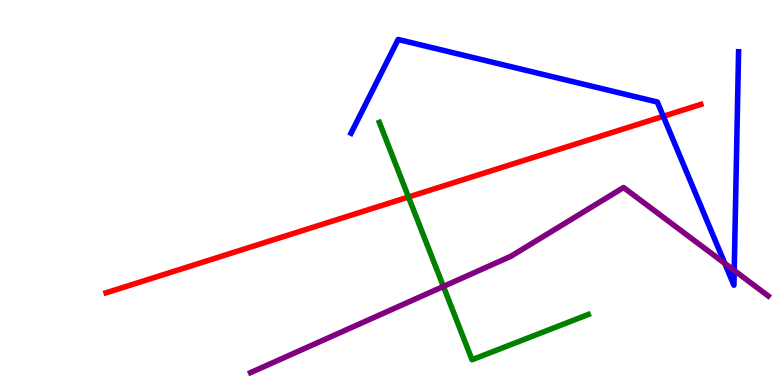[{'lines': ['blue', 'red'], 'intersections': [{'x': 8.56, 'y': 6.98}]}, {'lines': ['green', 'red'], 'intersections': [{'x': 5.27, 'y': 4.88}]}, {'lines': ['purple', 'red'], 'intersections': []}, {'lines': ['blue', 'green'], 'intersections': []}, {'lines': ['blue', 'purple'], 'intersections': [{'x': 9.35, 'y': 3.16}, {'x': 9.47, 'y': 2.98}]}, {'lines': ['green', 'purple'], 'intersections': [{'x': 5.72, 'y': 2.56}]}]